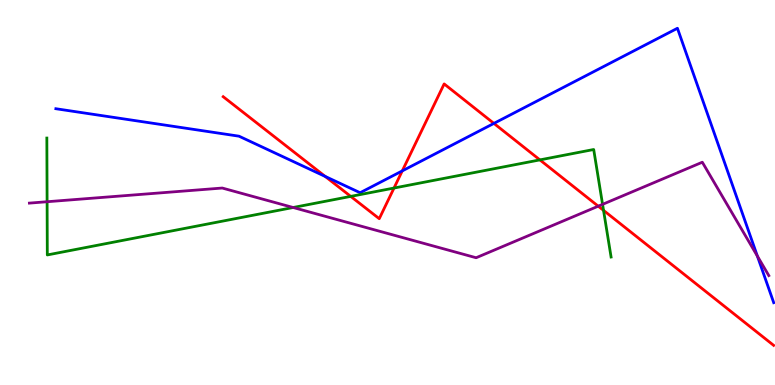[{'lines': ['blue', 'red'], 'intersections': [{'x': 4.2, 'y': 5.42}, {'x': 5.19, 'y': 5.56}, {'x': 6.37, 'y': 6.79}]}, {'lines': ['green', 'red'], 'intersections': [{'x': 4.53, 'y': 4.9}, {'x': 5.08, 'y': 5.12}, {'x': 6.97, 'y': 5.85}, {'x': 7.79, 'y': 4.54}]}, {'lines': ['purple', 'red'], 'intersections': [{'x': 7.72, 'y': 4.64}]}, {'lines': ['blue', 'green'], 'intersections': []}, {'lines': ['blue', 'purple'], 'intersections': [{'x': 9.77, 'y': 3.35}]}, {'lines': ['green', 'purple'], 'intersections': [{'x': 0.608, 'y': 4.76}, {'x': 3.78, 'y': 4.61}, {'x': 7.78, 'y': 4.69}]}]